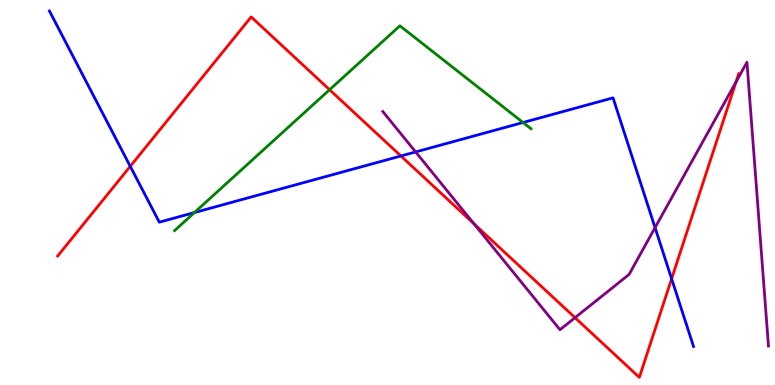[{'lines': ['blue', 'red'], 'intersections': [{'x': 1.68, 'y': 5.68}, {'x': 5.17, 'y': 5.95}, {'x': 8.67, 'y': 2.76}]}, {'lines': ['green', 'red'], 'intersections': [{'x': 4.25, 'y': 7.67}]}, {'lines': ['purple', 'red'], 'intersections': [{'x': 6.12, 'y': 4.19}, {'x': 7.42, 'y': 1.75}, {'x': 9.5, 'y': 7.87}]}, {'lines': ['blue', 'green'], 'intersections': [{'x': 2.51, 'y': 4.48}, {'x': 6.75, 'y': 6.82}]}, {'lines': ['blue', 'purple'], 'intersections': [{'x': 5.36, 'y': 6.05}, {'x': 8.45, 'y': 4.09}]}, {'lines': ['green', 'purple'], 'intersections': []}]